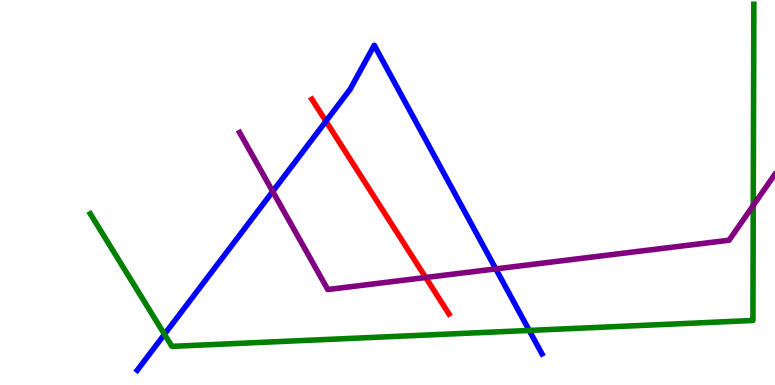[{'lines': ['blue', 'red'], 'intersections': [{'x': 4.21, 'y': 6.85}]}, {'lines': ['green', 'red'], 'intersections': []}, {'lines': ['purple', 'red'], 'intersections': [{'x': 5.49, 'y': 2.79}]}, {'lines': ['blue', 'green'], 'intersections': [{'x': 2.12, 'y': 1.32}, {'x': 6.83, 'y': 1.42}]}, {'lines': ['blue', 'purple'], 'intersections': [{'x': 3.52, 'y': 5.03}, {'x': 6.4, 'y': 3.02}]}, {'lines': ['green', 'purple'], 'intersections': [{'x': 9.72, 'y': 4.66}]}]